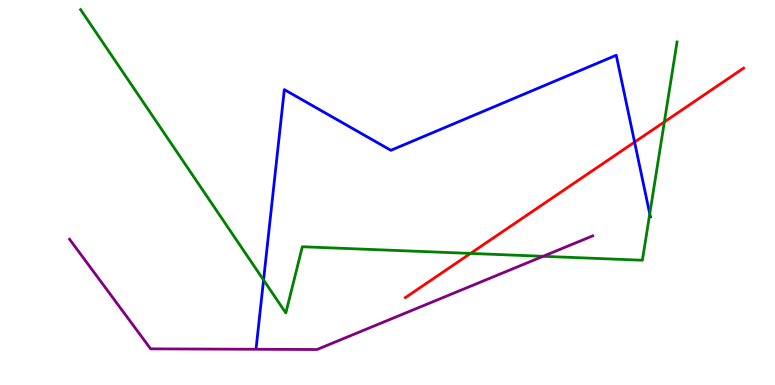[{'lines': ['blue', 'red'], 'intersections': [{'x': 8.19, 'y': 6.31}]}, {'lines': ['green', 'red'], 'intersections': [{'x': 6.07, 'y': 3.42}, {'x': 8.57, 'y': 6.83}]}, {'lines': ['purple', 'red'], 'intersections': []}, {'lines': ['blue', 'green'], 'intersections': [{'x': 3.4, 'y': 2.73}, {'x': 8.38, 'y': 4.44}]}, {'lines': ['blue', 'purple'], 'intersections': []}, {'lines': ['green', 'purple'], 'intersections': [{'x': 7.01, 'y': 3.34}]}]